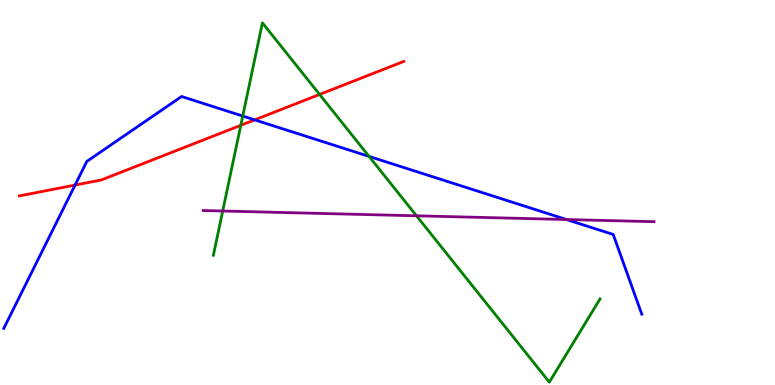[{'lines': ['blue', 'red'], 'intersections': [{'x': 0.969, 'y': 5.19}, {'x': 3.29, 'y': 6.89}]}, {'lines': ['green', 'red'], 'intersections': [{'x': 3.11, 'y': 6.75}, {'x': 4.12, 'y': 7.55}]}, {'lines': ['purple', 'red'], 'intersections': []}, {'lines': ['blue', 'green'], 'intersections': [{'x': 3.13, 'y': 6.99}, {'x': 4.76, 'y': 5.94}]}, {'lines': ['blue', 'purple'], 'intersections': [{'x': 7.31, 'y': 4.3}]}, {'lines': ['green', 'purple'], 'intersections': [{'x': 2.87, 'y': 4.52}, {'x': 5.37, 'y': 4.39}]}]